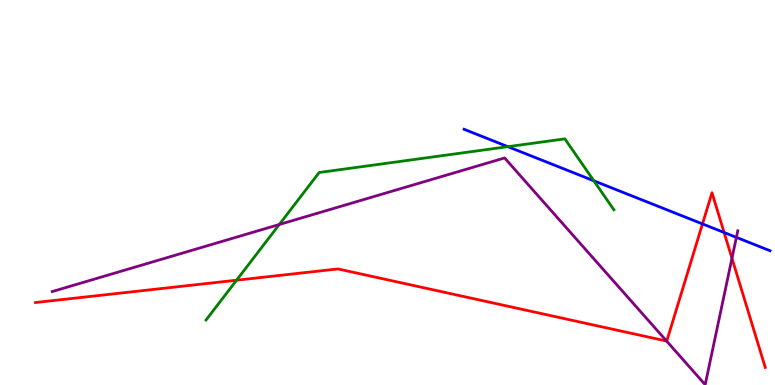[{'lines': ['blue', 'red'], 'intersections': [{'x': 9.06, 'y': 4.18}, {'x': 9.34, 'y': 3.96}]}, {'lines': ['green', 'red'], 'intersections': [{'x': 3.05, 'y': 2.72}]}, {'lines': ['purple', 'red'], 'intersections': [{'x': 8.6, 'y': 1.14}, {'x': 9.44, 'y': 3.29}]}, {'lines': ['blue', 'green'], 'intersections': [{'x': 6.55, 'y': 6.19}, {'x': 7.66, 'y': 5.3}]}, {'lines': ['blue', 'purple'], 'intersections': [{'x': 9.5, 'y': 3.83}]}, {'lines': ['green', 'purple'], 'intersections': [{'x': 3.6, 'y': 4.17}]}]